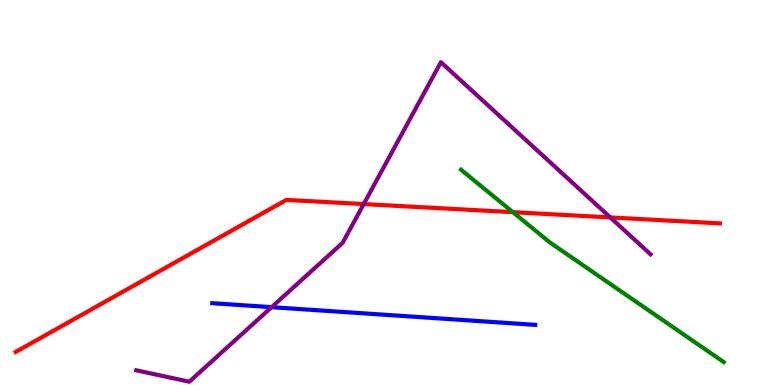[{'lines': ['blue', 'red'], 'intersections': []}, {'lines': ['green', 'red'], 'intersections': [{'x': 6.62, 'y': 4.49}]}, {'lines': ['purple', 'red'], 'intersections': [{'x': 4.69, 'y': 4.7}, {'x': 7.88, 'y': 4.35}]}, {'lines': ['blue', 'green'], 'intersections': []}, {'lines': ['blue', 'purple'], 'intersections': [{'x': 3.5, 'y': 2.02}]}, {'lines': ['green', 'purple'], 'intersections': []}]